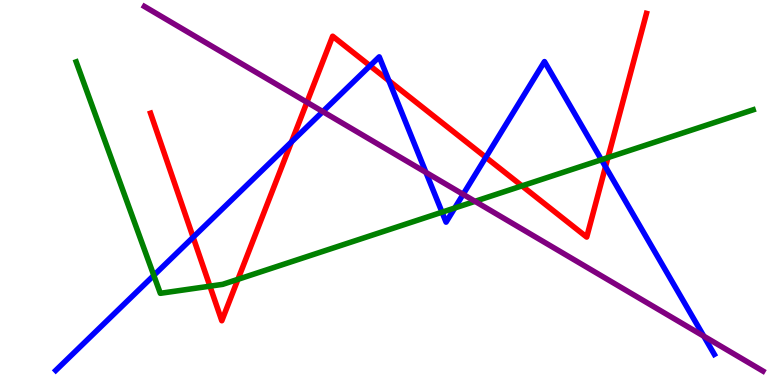[{'lines': ['blue', 'red'], 'intersections': [{'x': 2.49, 'y': 3.84}, {'x': 3.76, 'y': 6.31}, {'x': 4.77, 'y': 8.29}, {'x': 5.02, 'y': 7.9}, {'x': 6.27, 'y': 5.91}, {'x': 7.81, 'y': 5.67}]}, {'lines': ['green', 'red'], 'intersections': [{'x': 2.71, 'y': 2.57}, {'x': 3.07, 'y': 2.74}, {'x': 6.73, 'y': 5.17}, {'x': 7.84, 'y': 5.91}]}, {'lines': ['purple', 'red'], 'intersections': [{'x': 3.96, 'y': 7.34}]}, {'lines': ['blue', 'green'], 'intersections': [{'x': 1.98, 'y': 2.85}, {'x': 5.7, 'y': 4.49}, {'x': 5.87, 'y': 4.6}, {'x': 7.76, 'y': 5.85}]}, {'lines': ['blue', 'purple'], 'intersections': [{'x': 4.16, 'y': 7.1}, {'x': 5.5, 'y': 5.52}, {'x': 5.98, 'y': 4.95}, {'x': 9.08, 'y': 1.27}]}, {'lines': ['green', 'purple'], 'intersections': [{'x': 6.13, 'y': 4.77}]}]